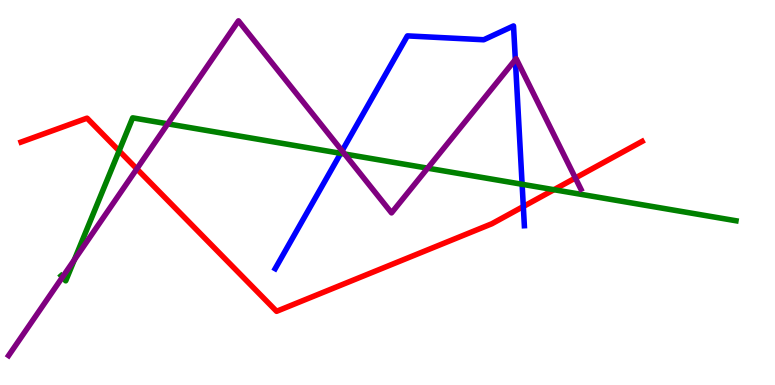[{'lines': ['blue', 'red'], 'intersections': [{'x': 6.75, 'y': 4.64}]}, {'lines': ['green', 'red'], 'intersections': [{'x': 1.54, 'y': 6.08}, {'x': 7.15, 'y': 5.07}]}, {'lines': ['purple', 'red'], 'intersections': [{'x': 1.77, 'y': 5.61}, {'x': 7.42, 'y': 5.38}]}, {'lines': ['blue', 'green'], 'intersections': [{'x': 4.4, 'y': 6.02}, {'x': 6.74, 'y': 5.21}]}, {'lines': ['blue', 'purple'], 'intersections': [{'x': 4.41, 'y': 6.08}, {'x': 6.65, 'y': 8.45}]}, {'lines': ['green', 'purple'], 'intersections': [{'x': 0.806, 'y': 2.8}, {'x': 0.959, 'y': 3.25}, {'x': 2.16, 'y': 6.78}, {'x': 4.45, 'y': 6.0}, {'x': 5.52, 'y': 5.63}]}]